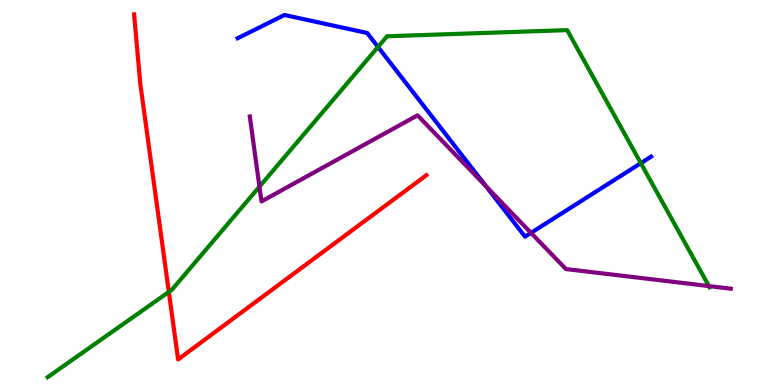[{'lines': ['blue', 'red'], 'intersections': []}, {'lines': ['green', 'red'], 'intersections': [{'x': 2.18, 'y': 2.42}]}, {'lines': ['purple', 'red'], 'intersections': []}, {'lines': ['blue', 'green'], 'intersections': [{'x': 4.88, 'y': 8.78}, {'x': 8.27, 'y': 5.76}]}, {'lines': ['blue', 'purple'], 'intersections': [{'x': 6.27, 'y': 5.16}, {'x': 6.85, 'y': 3.95}]}, {'lines': ['green', 'purple'], 'intersections': [{'x': 3.35, 'y': 5.15}, {'x': 9.15, 'y': 2.57}]}]